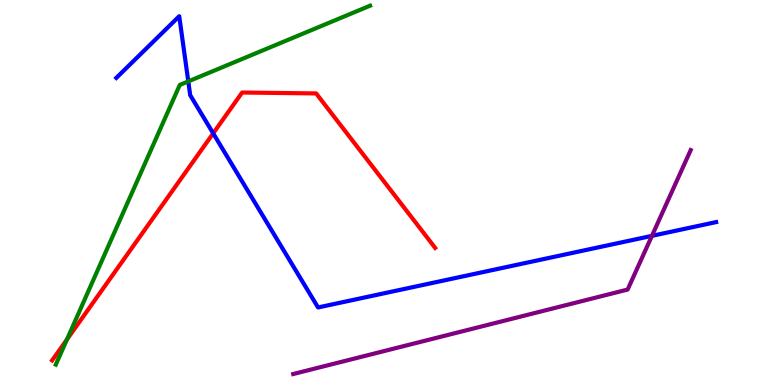[{'lines': ['blue', 'red'], 'intersections': [{'x': 2.75, 'y': 6.54}]}, {'lines': ['green', 'red'], 'intersections': [{'x': 0.864, 'y': 1.18}]}, {'lines': ['purple', 'red'], 'intersections': []}, {'lines': ['blue', 'green'], 'intersections': [{'x': 2.43, 'y': 7.89}]}, {'lines': ['blue', 'purple'], 'intersections': [{'x': 8.41, 'y': 3.87}]}, {'lines': ['green', 'purple'], 'intersections': []}]